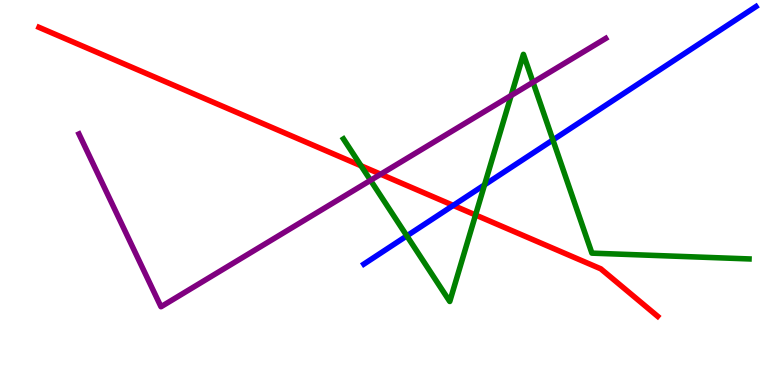[{'lines': ['blue', 'red'], 'intersections': [{'x': 5.85, 'y': 4.66}]}, {'lines': ['green', 'red'], 'intersections': [{'x': 4.66, 'y': 5.69}, {'x': 6.14, 'y': 4.42}]}, {'lines': ['purple', 'red'], 'intersections': [{'x': 4.91, 'y': 5.48}]}, {'lines': ['blue', 'green'], 'intersections': [{'x': 5.25, 'y': 3.87}, {'x': 6.25, 'y': 5.2}, {'x': 7.13, 'y': 6.36}]}, {'lines': ['blue', 'purple'], 'intersections': []}, {'lines': ['green', 'purple'], 'intersections': [{'x': 4.78, 'y': 5.32}, {'x': 6.6, 'y': 7.52}, {'x': 6.88, 'y': 7.86}]}]